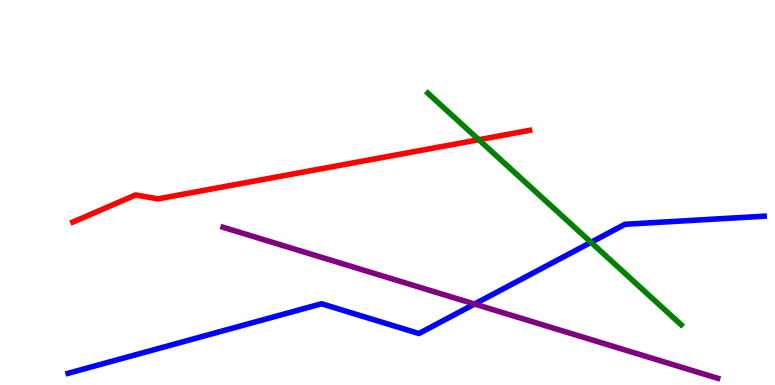[{'lines': ['blue', 'red'], 'intersections': []}, {'lines': ['green', 'red'], 'intersections': [{'x': 6.18, 'y': 6.37}]}, {'lines': ['purple', 'red'], 'intersections': []}, {'lines': ['blue', 'green'], 'intersections': [{'x': 7.63, 'y': 3.71}]}, {'lines': ['blue', 'purple'], 'intersections': [{'x': 6.12, 'y': 2.1}]}, {'lines': ['green', 'purple'], 'intersections': []}]